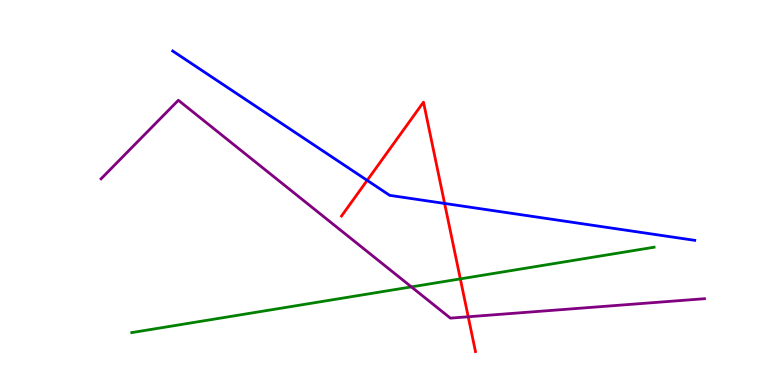[{'lines': ['blue', 'red'], 'intersections': [{'x': 4.74, 'y': 5.32}, {'x': 5.74, 'y': 4.72}]}, {'lines': ['green', 'red'], 'intersections': [{'x': 5.94, 'y': 2.76}]}, {'lines': ['purple', 'red'], 'intersections': [{'x': 6.04, 'y': 1.77}]}, {'lines': ['blue', 'green'], 'intersections': []}, {'lines': ['blue', 'purple'], 'intersections': []}, {'lines': ['green', 'purple'], 'intersections': [{'x': 5.31, 'y': 2.55}]}]